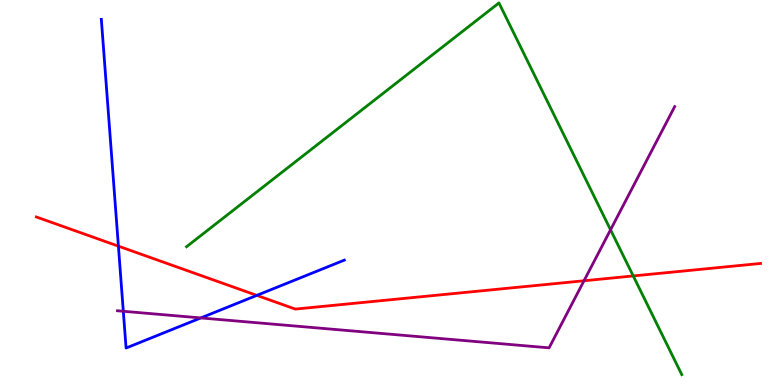[{'lines': ['blue', 'red'], 'intersections': [{'x': 1.53, 'y': 3.61}, {'x': 3.31, 'y': 2.33}]}, {'lines': ['green', 'red'], 'intersections': [{'x': 8.17, 'y': 2.83}]}, {'lines': ['purple', 'red'], 'intersections': [{'x': 7.54, 'y': 2.71}]}, {'lines': ['blue', 'green'], 'intersections': []}, {'lines': ['blue', 'purple'], 'intersections': [{'x': 1.59, 'y': 1.92}, {'x': 2.59, 'y': 1.74}]}, {'lines': ['green', 'purple'], 'intersections': [{'x': 7.88, 'y': 4.03}]}]